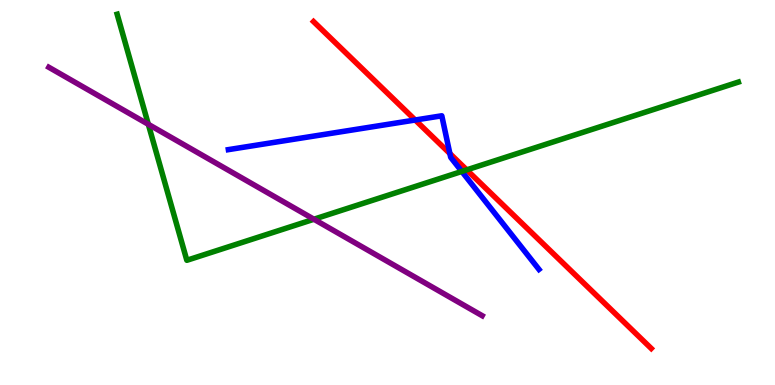[{'lines': ['blue', 'red'], 'intersections': [{'x': 5.36, 'y': 6.88}, {'x': 5.8, 'y': 6.01}]}, {'lines': ['green', 'red'], 'intersections': [{'x': 6.02, 'y': 5.59}]}, {'lines': ['purple', 'red'], 'intersections': []}, {'lines': ['blue', 'green'], 'intersections': [{'x': 5.96, 'y': 5.55}]}, {'lines': ['blue', 'purple'], 'intersections': []}, {'lines': ['green', 'purple'], 'intersections': [{'x': 1.91, 'y': 6.77}, {'x': 4.05, 'y': 4.31}]}]